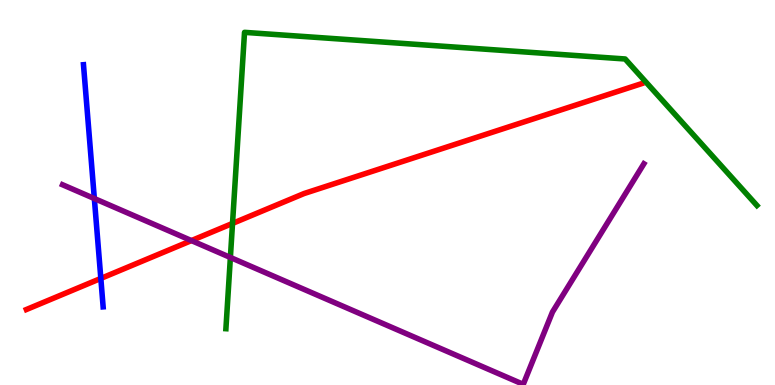[{'lines': ['blue', 'red'], 'intersections': [{'x': 1.3, 'y': 2.77}]}, {'lines': ['green', 'red'], 'intersections': [{'x': 3.0, 'y': 4.2}]}, {'lines': ['purple', 'red'], 'intersections': [{'x': 2.47, 'y': 3.75}]}, {'lines': ['blue', 'green'], 'intersections': []}, {'lines': ['blue', 'purple'], 'intersections': [{'x': 1.22, 'y': 4.84}]}, {'lines': ['green', 'purple'], 'intersections': [{'x': 2.97, 'y': 3.31}]}]